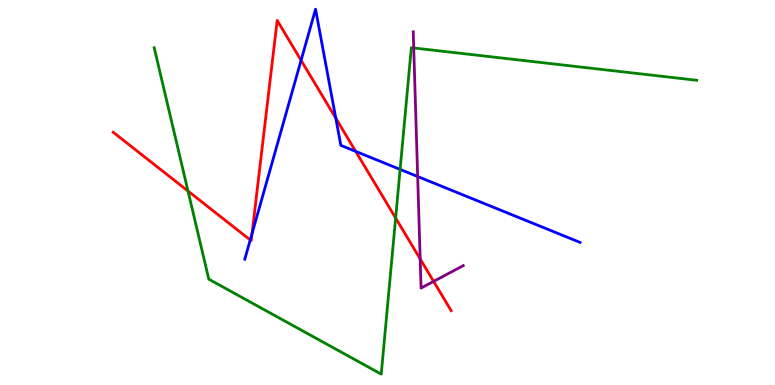[{'lines': ['blue', 'red'], 'intersections': [{'x': 3.23, 'y': 3.77}, {'x': 3.25, 'y': 3.93}, {'x': 3.88, 'y': 8.43}, {'x': 4.33, 'y': 6.93}, {'x': 4.59, 'y': 6.07}]}, {'lines': ['green', 'red'], 'intersections': [{'x': 2.43, 'y': 5.04}, {'x': 5.1, 'y': 4.34}]}, {'lines': ['purple', 'red'], 'intersections': [{'x': 5.42, 'y': 3.27}, {'x': 5.6, 'y': 2.69}]}, {'lines': ['blue', 'green'], 'intersections': [{'x': 5.16, 'y': 5.6}]}, {'lines': ['blue', 'purple'], 'intersections': [{'x': 5.39, 'y': 5.42}]}, {'lines': ['green', 'purple'], 'intersections': [{'x': 5.34, 'y': 8.75}]}]